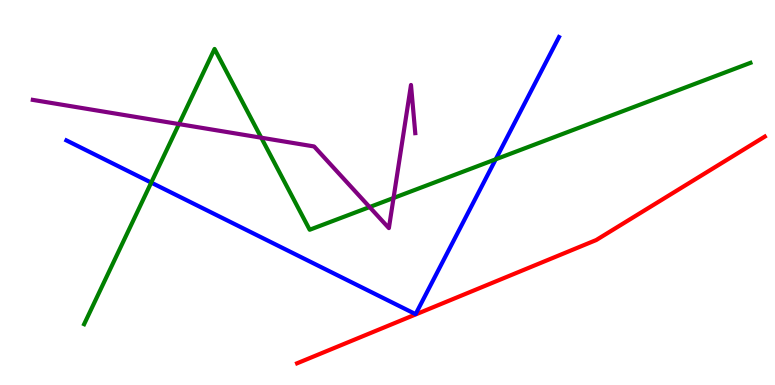[{'lines': ['blue', 'red'], 'intersections': []}, {'lines': ['green', 'red'], 'intersections': []}, {'lines': ['purple', 'red'], 'intersections': []}, {'lines': ['blue', 'green'], 'intersections': [{'x': 1.95, 'y': 5.26}, {'x': 6.4, 'y': 5.86}]}, {'lines': ['blue', 'purple'], 'intersections': []}, {'lines': ['green', 'purple'], 'intersections': [{'x': 2.31, 'y': 6.78}, {'x': 3.37, 'y': 6.42}, {'x': 4.77, 'y': 4.62}, {'x': 5.08, 'y': 4.86}]}]